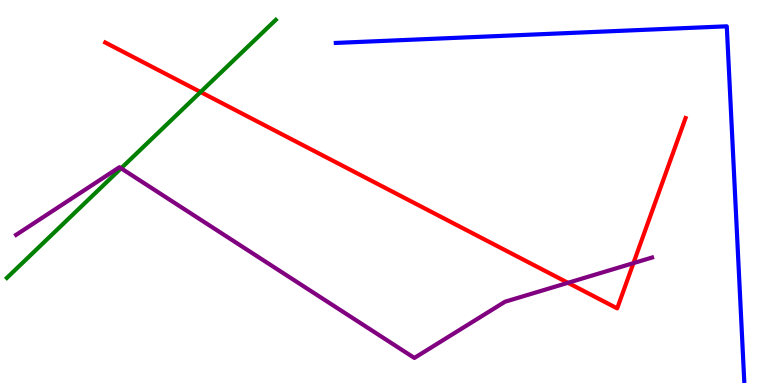[{'lines': ['blue', 'red'], 'intersections': []}, {'lines': ['green', 'red'], 'intersections': [{'x': 2.59, 'y': 7.61}]}, {'lines': ['purple', 'red'], 'intersections': [{'x': 7.33, 'y': 2.65}, {'x': 8.17, 'y': 3.17}]}, {'lines': ['blue', 'green'], 'intersections': []}, {'lines': ['blue', 'purple'], 'intersections': []}, {'lines': ['green', 'purple'], 'intersections': [{'x': 1.56, 'y': 5.63}]}]